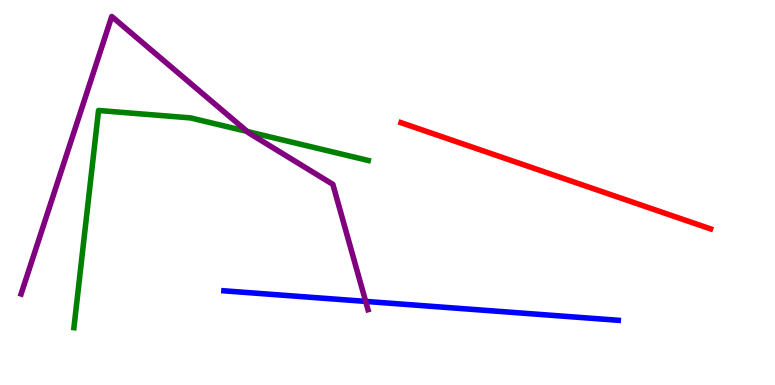[{'lines': ['blue', 'red'], 'intersections': []}, {'lines': ['green', 'red'], 'intersections': []}, {'lines': ['purple', 'red'], 'intersections': []}, {'lines': ['blue', 'green'], 'intersections': []}, {'lines': ['blue', 'purple'], 'intersections': [{'x': 4.72, 'y': 2.17}]}, {'lines': ['green', 'purple'], 'intersections': [{'x': 3.19, 'y': 6.59}]}]